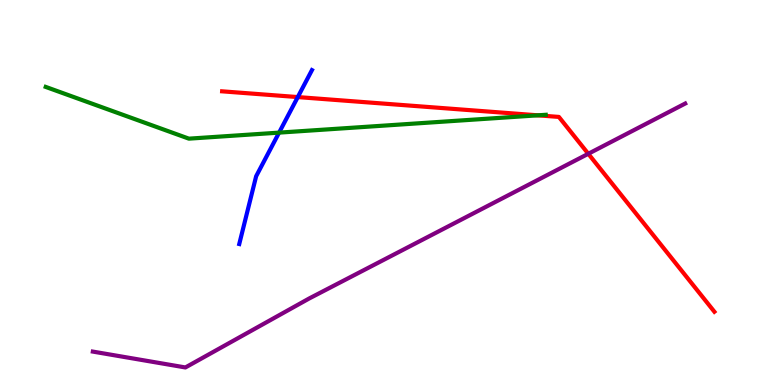[{'lines': ['blue', 'red'], 'intersections': [{'x': 3.84, 'y': 7.48}]}, {'lines': ['green', 'red'], 'intersections': [{'x': 6.94, 'y': 7.0}]}, {'lines': ['purple', 'red'], 'intersections': [{'x': 7.59, 'y': 6.01}]}, {'lines': ['blue', 'green'], 'intersections': [{'x': 3.6, 'y': 6.56}]}, {'lines': ['blue', 'purple'], 'intersections': []}, {'lines': ['green', 'purple'], 'intersections': []}]